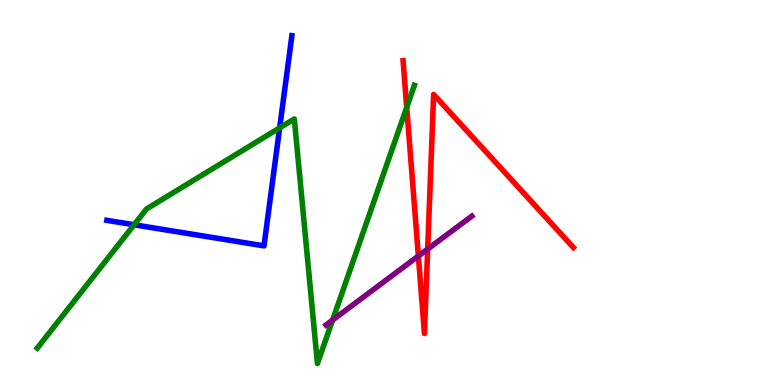[{'lines': ['blue', 'red'], 'intersections': []}, {'lines': ['green', 'red'], 'intersections': [{'x': 5.25, 'y': 7.21}]}, {'lines': ['purple', 'red'], 'intersections': [{'x': 5.4, 'y': 3.35}, {'x': 5.52, 'y': 3.53}]}, {'lines': ['blue', 'green'], 'intersections': [{'x': 1.73, 'y': 4.16}, {'x': 3.61, 'y': 6.68}]}, {'lines': ['blue', 'purple'], 'intersections': []}, {'lines': ['green', 'purple'], 'intersections': [{'x': 4.29, 'y': 1.69}]}]